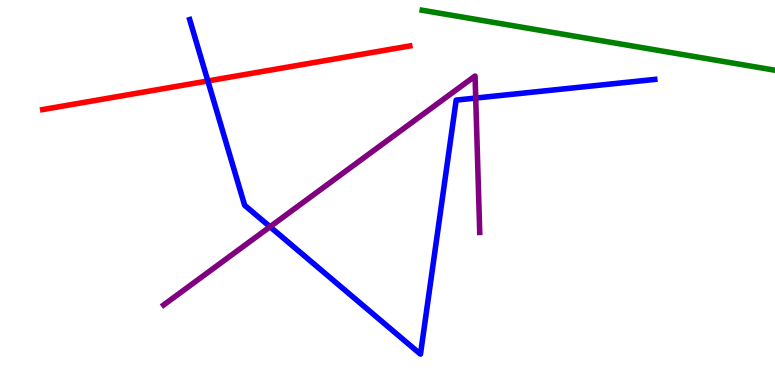[{'lines': ['blue', 'red'], 'intersections': [{'x': 2.68, 'y': 7.9}]}, {'lines': ['green', 'red'], 'intersections': []}, {'lines': ['purple', 'red'], 'intersections': []}, {'lines': ['blue', 'green'], 'intersections': []}, {'lines': ['blue', 'purple'], 'intersections': [{'x': 3.48, 'y': 4.11}, {'x': 6.14, 'y': 7.45}]}, {'lines': ['green', 'purple'], 'intersections': []}]